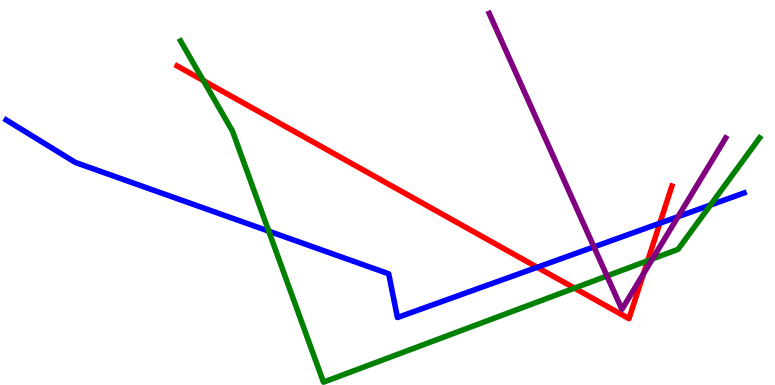[{'lines': ['blue', 'red'], 'intersections': [{'x': 6.93, 'y': 3.06}, {'x': 8.51, 'y': 4.2}]}, {'lines': ['green', 'red'], 'intersections': [{'x': 2.62, 'y': 7.91}, {'x': 7.41, 'y': 2.52}, {'x': 8.36, 'y': 3.23}]}, {'lines': ['purple', 'red'], 'intersections': [{'x': 8.3, 'y': 2.89}]}, {'lines': ['blue', 'green'], 'intersections': [{'x': 3.47, 'y': 4.0}, {'x': 9.17, 'y': 4.67}]}, {'lines': ['blue', 'purple'], 'intersections': [{'x': 7.66, 'y': 3.59}, {'x': 8.75, 'y': 4.37}]}, {'lines': ['green', 'purple'], 'intersections': [{'x': 7.83, 'y': 2.83}, {'x': 8.42, 'y': 3.27}]}]